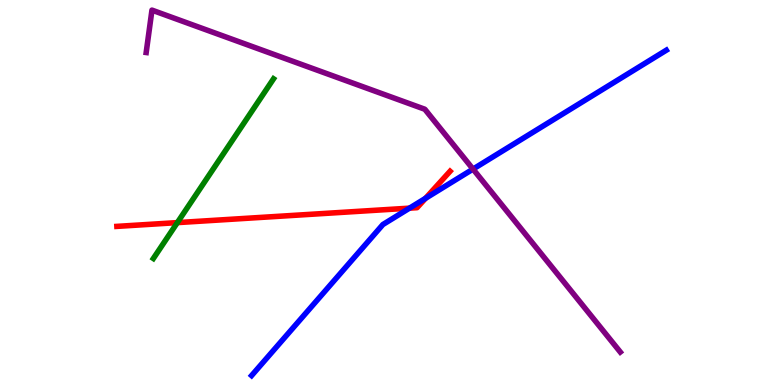[{'lines': ['blue', 'red'], 'intersections': [{'x': 5.28, 'y': 4.59}, {'x': 5.49, 'y': 4.85}]}, {'lines': ['green', 'red'], 'intersections': [{'x': 2.29, 'y': 4.22}]}, {'lines': ['purple', 'red'], 'intersections': []}, {'lines': ['blue', 'green'], 'intersections': []}, {'lines': ['blue', 'purple'], 'intersections': [{'x': 6.1, 'y': 5.61}]}, {'lines': ['green', 'purple'], 'intersections': []}]